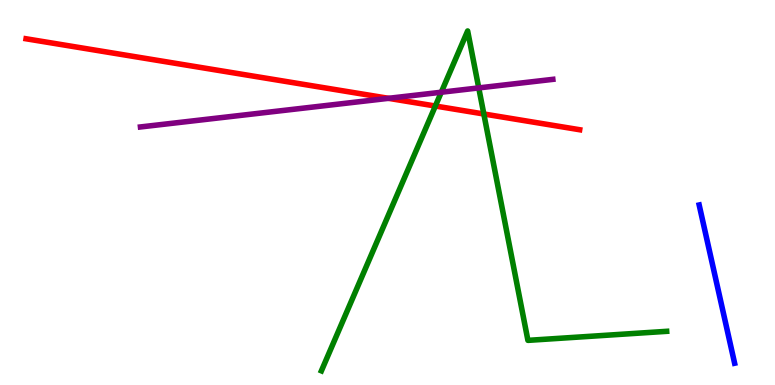[{'lines': ['blue', 'red'], 'intersections': []}, {'lines': ['green', 'red'], 'intersections': [{'x': 5.62, 'y': 7.25}, {'x': 6.24, 'y': 7.04}]}, {'lines': ['purple', 'red'], 'intersections': [{'x': 5.01, 'y': 7.45}]}, {'lines': ['blue', 'green'], 'intersections': []}, {'lines': ['blue', 'purple'], 'intersections': []}, {'lines': ['green', 'purple'], 'intersections': [{'x': 5.69, 'y': 7.6}, {'x': 6.18, 'y': 7.72}]}]